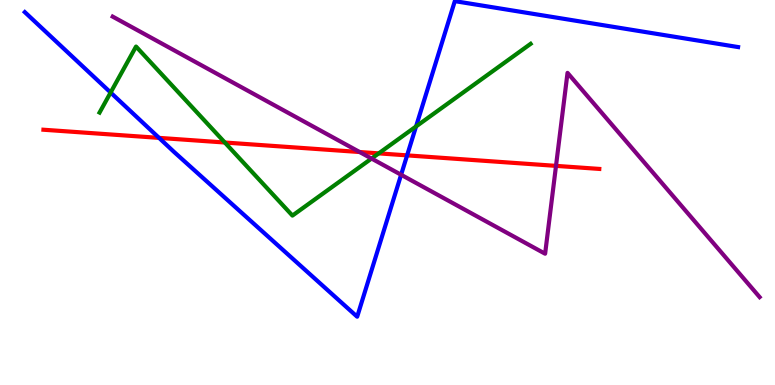[{'lines': ['blue', 'red'], 'intersections': [{'x': 2.05, 'y': 6.42}, {'x': 5.25, 'y': 5.96}]}, {'lines': ['green', 'red'], 'intersections': [{'x': 2.9, 'y': 6.3}, {'x': 4.89, 'y': 6.02}]}, {'lines': ['purple', 'red'], 'intersections': [{'x': 4.64, 'y': 6.05}, {'x': 7.17, 'y': 5.69}]}, {'lines': ['blue', 'green'], 'intersections': [{'x': 1.43, 'y': 7.6}, {'x': 5.37, 'y': 6.72}]}, {'lines': ['blue', 'purple'], 'intersections': [{'x': 5.18, 'y': 5.46}]}, {'lines': ['green', 'purple'], 'intersections': [{'x': 4.79, 'y': 5.88}]}]